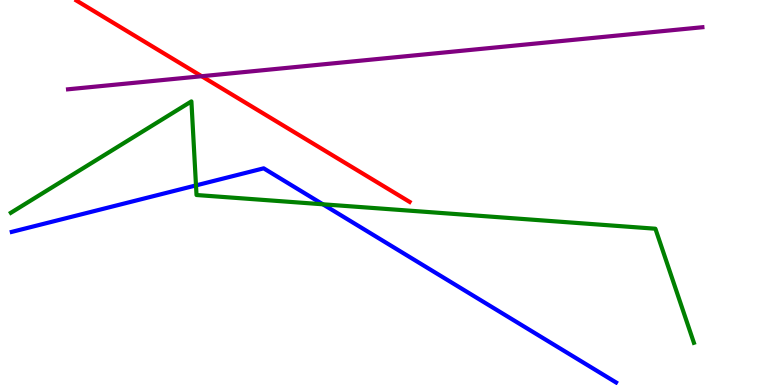[{'lines': ['blue', 'red'], 'intersections': []}, {'lines': ['green', 'red'], 'intersections': []}, {'lines': ['purple', 'red'], 'intersections': [{'x': 2.6, 'y': 8.02}]}, {'lines': ['blue', 'green'], 'intersections': [{'x': 2.53, 'y': 5.18}, {'x': 4.17, 'y': 4.69}]}, {'lines': ['blue', 'purple'], 'intersections': []}, {'lines': ['green', 'purple'], 'intersections': []}]